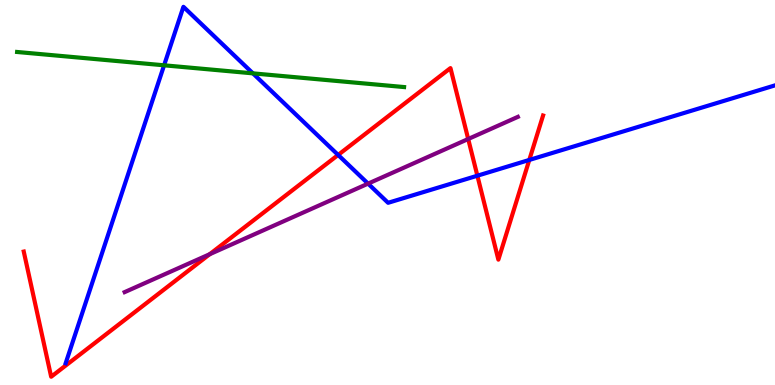[{'lines': ['blue', 'red'], 'intersections': [{'x': 4.36, 'y': 5.98}, {'x': 6.16, 'y': 5.44}, {'x': 6.83, 'y': 5.85}]}, {'lines': ['green', 'red'], 'intersections': []}, {'lines': ['purple', 'red'], 'intersections': [{'x': 2.71, 'y': 3.4}, {'x': 6.04, 'y': 6.39}]}, {'lines': ['blue', 'green'], 'intersections': [{'x': 2.12, 'y': 8.3}, {'x': 3.26, 'y': 8.09}]}, {'lines': ['blue', 'purple'], 'intersections': [{'x': 4.75, 'y': 5.23}]}, {'lines': ['green', 'purple'], 'intersections': []}]